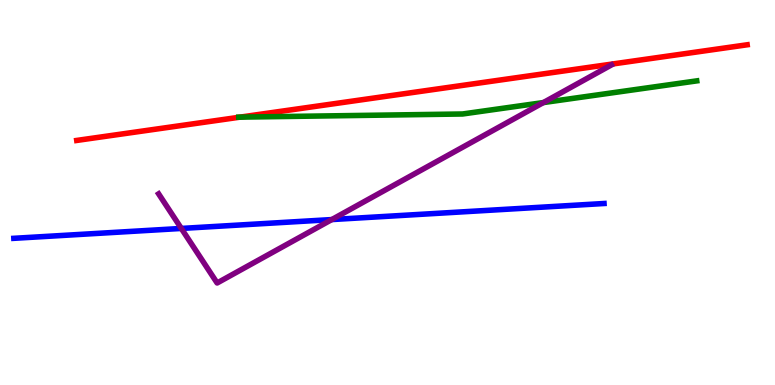[{'lines': ['blue', 'red'], 'intersections': []}, {'lines': ['green', 'red'], 'intersections': [{'x': 3.1, 'y': 6.96}]}, {'lines': ['purple', 'red'], 'intersections': []}, {'lines': ['blue', 'green'], 'intersections': []}, {'lines': ['blue', 'purple'], 'intersections': [{'x': 2.34, 'y': 4.07}, {'x': 4.28, 'y': 4.3}]}, {'lines': ['green', 'purple'], 'intersections': [{'x': 7.01, 'y': 7.34}]}]